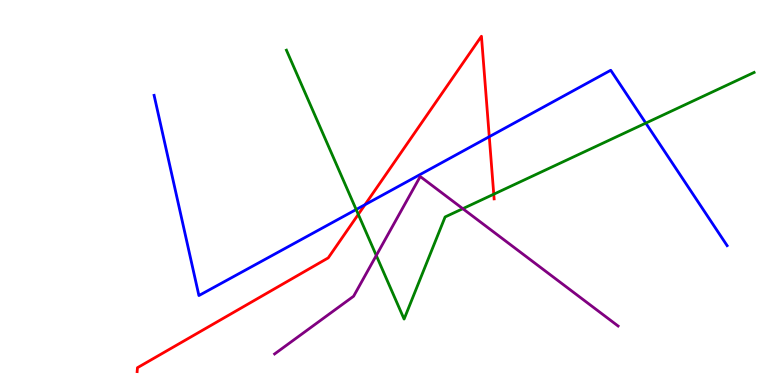[{'lines': ['blue', 'red'], 'intersections': [{'x': 4.71, 'y': 4.68}, {'x': 6.31, 'y': 6.45}]}, {'lines': ['green', 'red'], 'intersections': [{'x': 4.62, 'y': 4.43}, {'x': 6.37, 'y': 4.96}]}, {'lines': ['purple', 'red'], 'intersections': []}, {'lines': ['blue', 'green'], 'intersections': [{'x': 4.6, 'y': 4.56}, {'x': 8.33, 'y': 6.8}]}, {'lines': ['blue', 'purple'], 'intersections': []}, {'lines': ['green', 'purple'], 'intersections': [{'x': 4.86, 'y': 3.36}, {'x': 5.97, 'y': 4.58}]}]